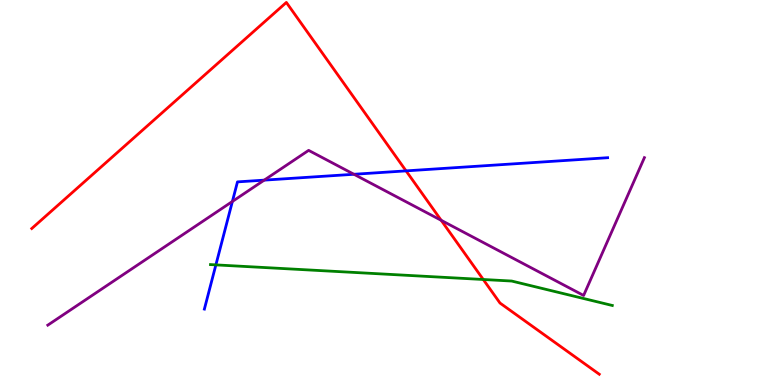[{'lines': ['blue', 'red'], 'intersections': [{'x': 5.24, 'y': 5.56}]}, {'lines': ['green', 'red'], 'intersections': [{'x': 6.24, 'y': 2.74}]}, {'lines': ['purple', 'red'], 'intersections': [{'x': 5.69, 'y': 4.28}]}, {'lines': ['blue', 'green'], 'intersections': [{'x': 2.79, 'y': 3.12}]}, {'lines': ['blue', 'purple'], 'intersections': [{'x': 3.0, 'y': 4.77}, {'x': 3.41, 'y': 5.32}, {'x': 4.57, 'y': 5.47}]}, {'lines': ['green', 'purple'], 'intersections': []}]